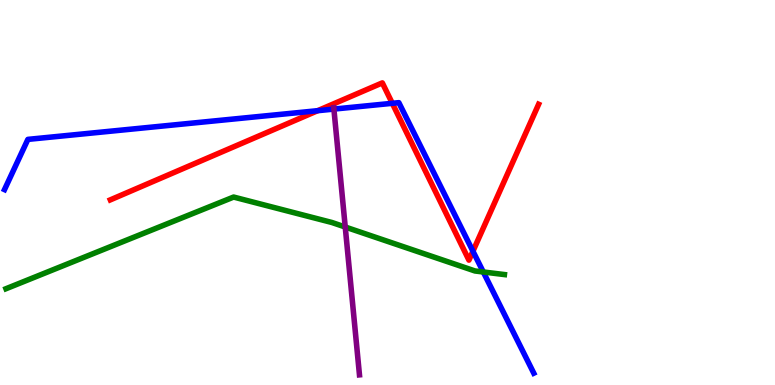[{'lines': ['blue', 'red'], 'intersections': [{'x': 4.1, 'y': 7.12}, {'x': 5.06, 'y': 7.32}, {'x': 6.1, 'y': 3.47}]}, {'lines': ['green', 'red'], 'intersections': []}, {'lines': ['purple', 'red'], 'intersections': []}, {'lines': ['blue', 'green'], 'intersections': [{'x': 6.24, 'y': 2.94}]}, {'lines': ['blue', 'purple'], 'intersections': [{'x': 4.31, 'y': 7.17}]}, {'lines': ['green', 'purple'], 'intersections': [{'x': 4.45, 'y': 4.1}]}]